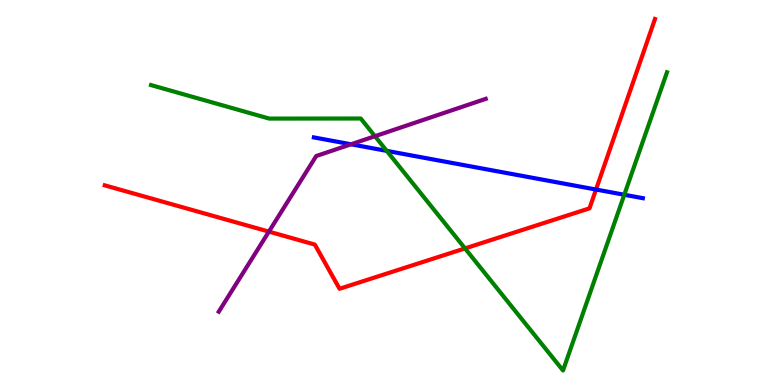[{'lines': ['blue', 'red'], 'intersections': [{'x': 7.69, 'y': 5.08}]}, {'lines': ['green', 'red'], 'intersections': [{'x': 6.0, 'y': 3.55}]}, {'lines': ['purple', 'red'], 'intersections': [{'x': 3.47, 'y': 3.98}]}, {'lines': ['blue', 'green'], 'intersections': [{'x': 4.99, 'y': 6.08}, {'x': 8.06, 'y': 4.94}]}, {'lines': ['blue', 'purple'], 'intersections': [{'x': 4.53, 'y': 6.25}]}, {'lines': ['green', 'purple'], 'intersections': [{'x': 4.84, 'y': 6.46}]}]